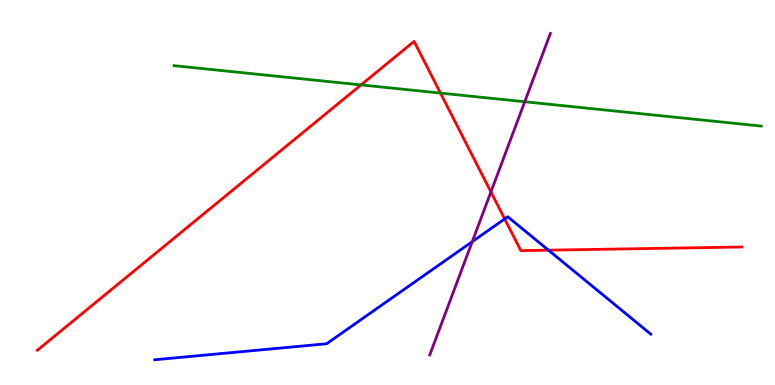[{'lines': ['blue', 'red'], 'intersections': [{'x': 6.51, 'y': 4.31}, {'x': 7.08, 'y': 3.5}]}, {'lines': ['green', 'red'], 'intersections': [{'x': 4.66, 'y': 7.79}, {'x': 5.68, 'y': 7.58}]}, {'lines': ['purple', 'red'], 'intersections': [{'x': 6.33, 'y': 5.01}]}, {'lines': ['blue', 'green'], 'intersections': []}, {'lines': ['blue', 'purple'], 'intersections': [{'x': 6.09, 'y': 3.72}]}, {'lines': ['green', 'purple'], 'intersections': [{'x': 6.77, 'y': 7.36}]}]